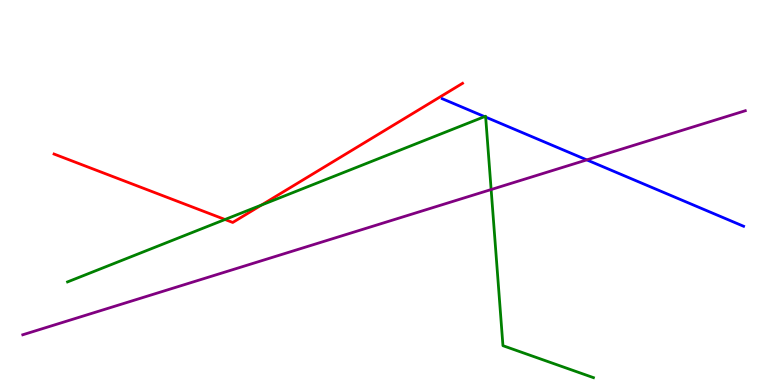[{'lines': ['blue', 'red'], 'intersections': []}, {'lines': ['green', 'red'], 'intersections': [{'x': 2.9, 'y': 4.3}, {'x': 3.37, 'y': 4.67}]}, {'lines': ['purple', 'red'], 'intersections': []}, {'lines': ['blue', 'green'], 'intersections': [{'x': 6.25, 'y': 6.97}, {'x': 6.27, 'y': 6.96}]}, {'lines': ['blue', 'purple'], 'intersections': [{'x': 7.57, 'y': 5.85}]}, {'lines': ['green', 'purple'], 'intersections': [{'x': 6.34, 'y': 5.08}]}]